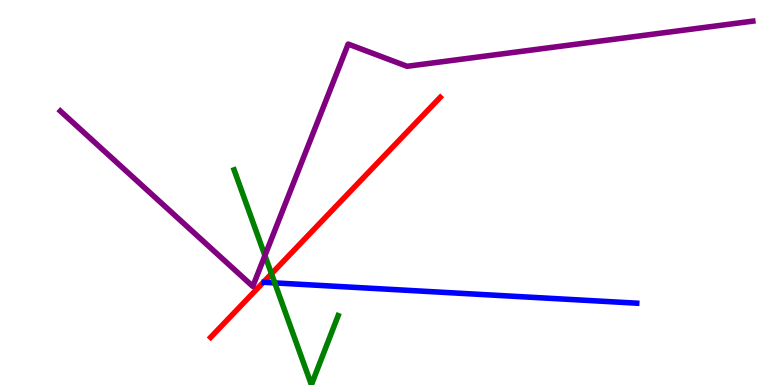[{'lines': ['blue', 'red'], 'intersections': []}, {'lines': ['green', 'red'], 'intersections': [{'x': 3.5, 'y': 2.89}]}, {'lines': ['purple', 'red'], 'intersections': []}, {'lines': ['blue', 'green'], 'intersections': [{'x': 3.55, 'y': 2.65}]}, {'lines': ['blue', 'purple'], 'intersections': []}, {'lines': ['green', 'purple'], 'intersections': [{'x': 3.42, 'y': 3.36}]}]